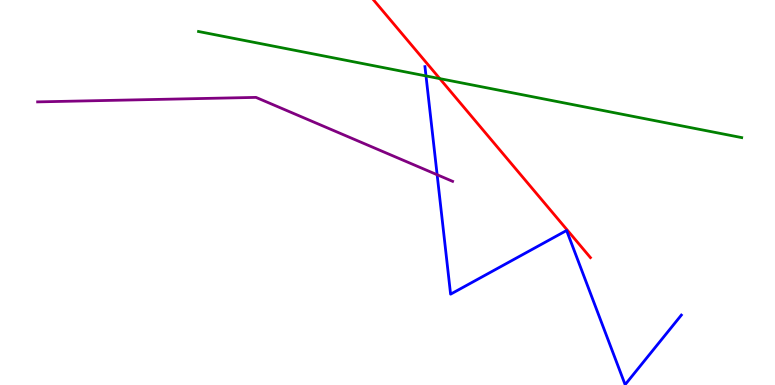[{'lines': ['blue', 'red'], 'intersections': []}, {'lines': ['green', 'red'], 'intersections': [{'x': 5.67, 'y': 7.96}]}, {'lines': ['purple', 'red'], 'intersections': []}, {'lines': ['blue', 'green'], 'intersections': [{'x': 5.5, 'y': 8.03}]}, {'lines': ['blue', 'purple'], 'intersections': [{'x': 5.64, 'y': 5.46}]}, {'lines': ['green', 'purple'], 'intersections': []}]